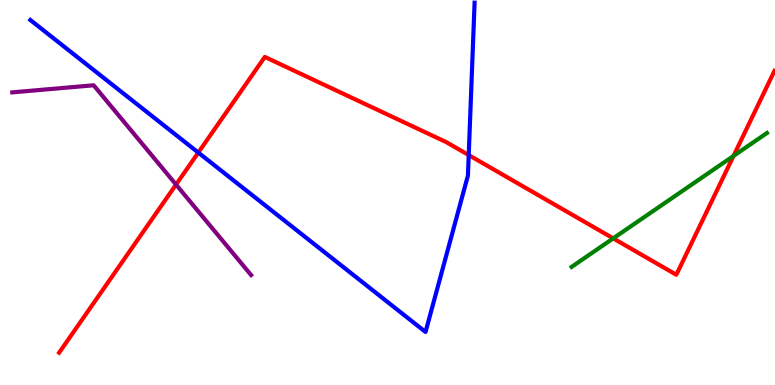[{'lines': ['blue', 'red'], 'intersections': [{'x': 2.56, 'y': 6.04}, {'x': 6.05, 'y': 5.97}]}, {'lines': ['green', 'red'], 'intersections': [{'x': 7.91, 'y': 3.81}, {'x': 9.47, 'y': 5.95}]}, {'lines': ['purple', 'red'], 'intersections': [{'x': 2.27, 'y': 5.21}]}, {'lines': ['blue', 'green'], 'intersections': []}, {'lines': ['blue', 'purple'], 'intersections': []}, {'lines': ['green', 'purple'], 'intersections': []}]